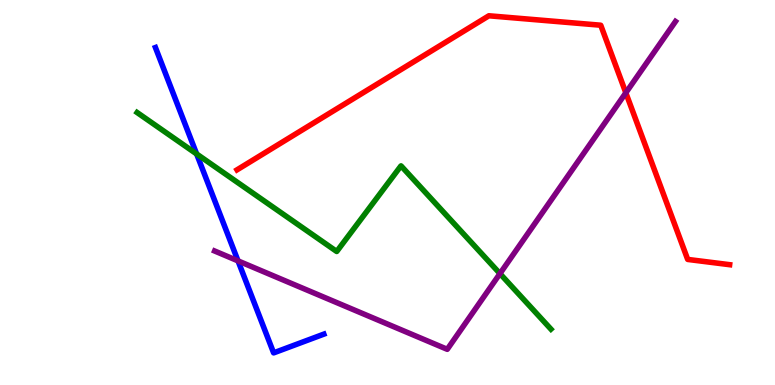[{'lines': ['blue', 'red'], 'intersections': []}, {'lines': ['green', 'red'], 'intersections': []}, {'lines': ['purple', 'red'], 'intersections': [{'x': 8.08, 'y': 7.59}]}, {'lines': ['blue', 'green'], 'intersections': [{'x': 2.54, 'y': 6.0}]}, {'lines': ['blue', 'purple'], 'intersections': [{'x': 3.07, 'y': 3.22}]}, {'lines': ['green', 'purple'], 'intersections': [{'x': 6.45, 'y': 2.89}]}]